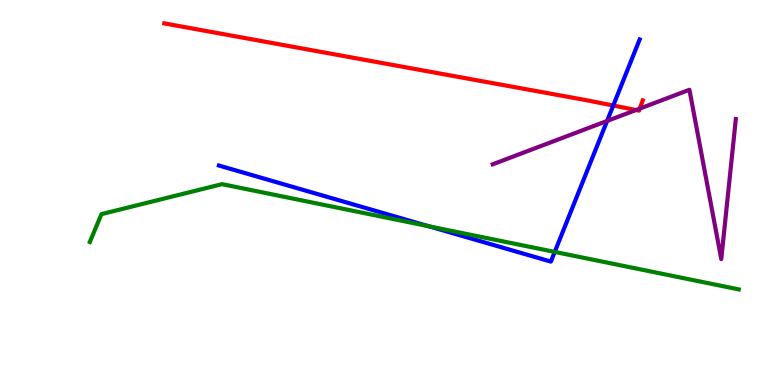[{'lines': ['blue', 'red'], 'intersections': [{'x': 7.91, 'y': 7.26}]}, {'lines': ['green', 'red'], 'intersections': []}, {'lines': ['purple', 'red'], 'intersections': [{'x': 8.21, 'y': 7.14}, {'x': 8.26, 'y': 7.18}]}, {'lines': ['blue', 'green'], 'intersections': [{'x': 5.53, 'y': 4.12}, {'x': 7.16, 'y': 3.46}]}, {'lines': ['blue', 'purple'], 'intersections': [{'x': 7.83, 'y': 6.86}]}, {'lines': ['green', 'purple'], 'intersections': []}]